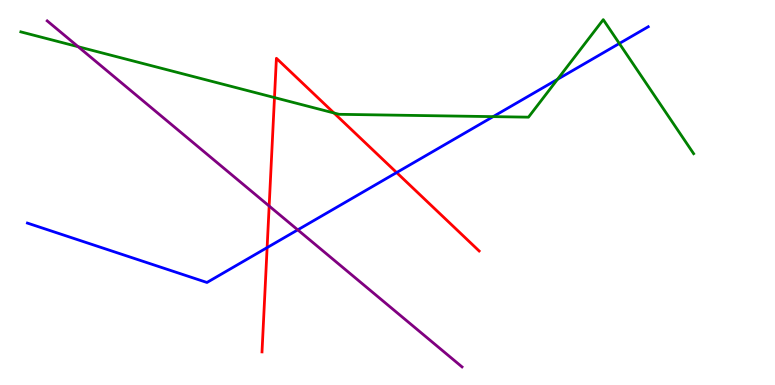[{'lines': ['blue', 'red'], 'intersections': [{'x': 3.45, 'y': 3.57}, {'x': 5.12, 'y': 5.52}]}, {'lines': ['green', 'red'], 'intersections': [{'x': 3.54, 'y': 7.47}, {'x': 4.31, 'y': 7.07}]}, {'lines': ['purple', 'red'], 'intersections': [{'x': 3.47, 'y': 4.65}]}, {'lines': ['blue', 'green'], 'intersections': [{'x': 6.36, 'y': 6.97}, {'x': 7.19, 'y': 7.94}, {'x': 7.99, 'y': 8.87}]}, {'lines': ['blue', 'purple'], 'intersections': [{'x': 3.84, 'y': 4.03}]}, {'lines': ['green', 'purple'], 'intersections': [{'x': 1.01, 'y': 8.79}]}]